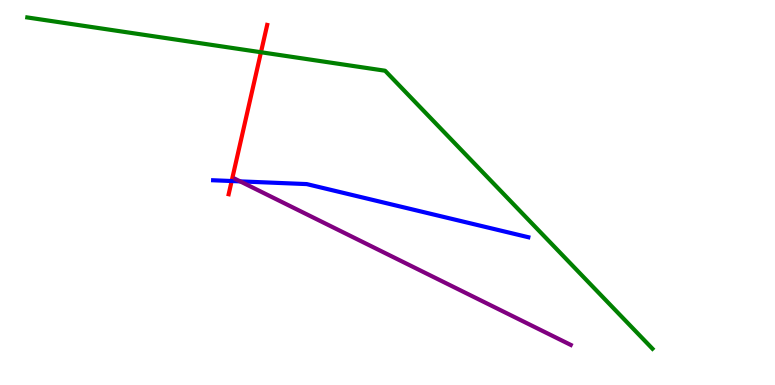[{'lines': ['blue', 'red'], 'intersections': [{'x': 2.99, 'y': 5.3}]}, {'lines': ['green', 'red'], 'intersections': [{'x': 3.37, 'y': 8.64}]}, {'lines': ['purple', 'red'], 'intersections': []}, {'lines': ['blue', 'green'], 'intersections': []}, {'lines': ['blue', 'purple'], 'intersections': [{'x': 3.1, 'y': 5.29}]}, {'lines': ['green', 'purple'], 'intersections': []}]